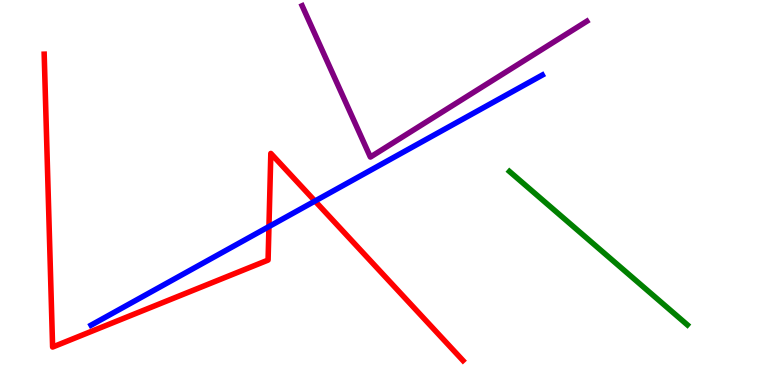[{'lines': ['blue', 'red'], 'intersections': [{'x': 3.47, 'y': 4.12}, {'x': 4.06, 'y': 4.78}]}, {'lines': ['green', 'red'], 'intersections': []}, {'lines': ['purple', 'red'], 'intersections': []}, {'lines': ['blue', 'green'], 'intersections': []}, {'lines': ['blue', 'purple'], 'intersections': []}, {'lines': ['green', 'purple'], 'intersections': []}]